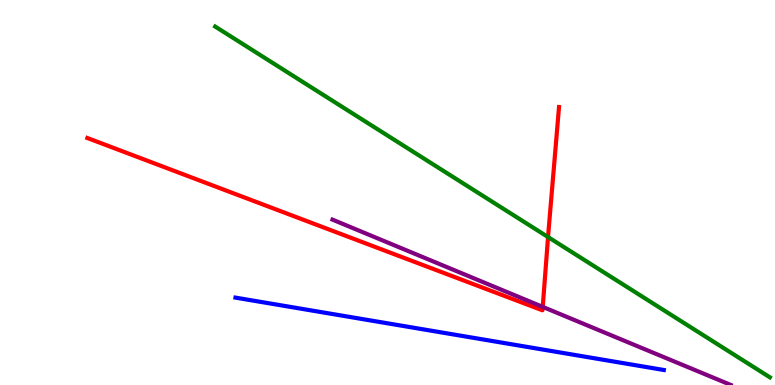[{'lines': ['blue', 'red'], 'intersections': []}, {'lines': ['green', 'red'], 'intersections': [{'x': 7.07, 'y': 3.84}]}, {'lines': ['purple', 'red'], 'intersections': [{'x': 7.0, 'y': 2.03}]}, {'lines': ['blue', 'green'], 'intersections': []}, {'lines': ['blue', 'purple'], 'intersections': []}, {'lines': ['green', 'purple'], 'intersections': []}]